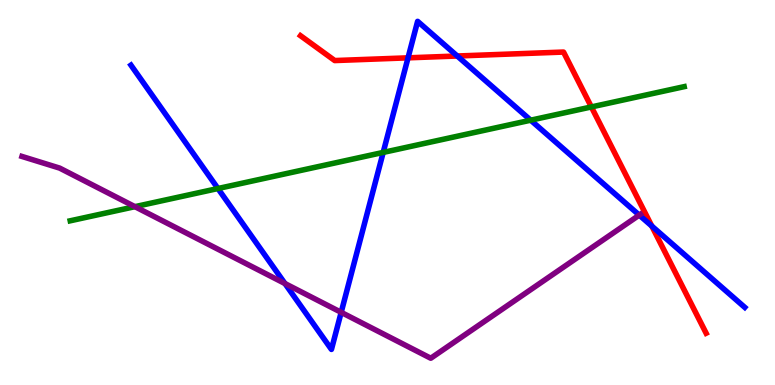[{'lines': ['blue', 'red'], 'intersections': [{'x': 5.26, 'y': 8.5}, {'x': 5.9, 'y': 8.55}, {'x': 8.41, 'y': 4.13}]}, {'lines': ['green', 'red'], 'intersections': [{'x': 7.63, 'y': 7.22}]}, {'lines': ['purple', 'red'], 'intersections': []}, {'lines': ['blue', 'green'], 'intersections': [{'x': 2.81, 'y': 5.1}, {'x': 4.94, 'y': 6.04}, {'x': 6.85, 'y': 6.88}]}, {'lines': ['blue', 'purple'], 'intersections': [{'x': 3.68, 'y': 2.64}, {'x': 4.4, 'y': 1.89}, {'x': 8.25, 'y': 4.41}]}, {'lines': ['green', 'purple'], 'intersections': [{'x': 1.74, 'y': 4.63}]}]